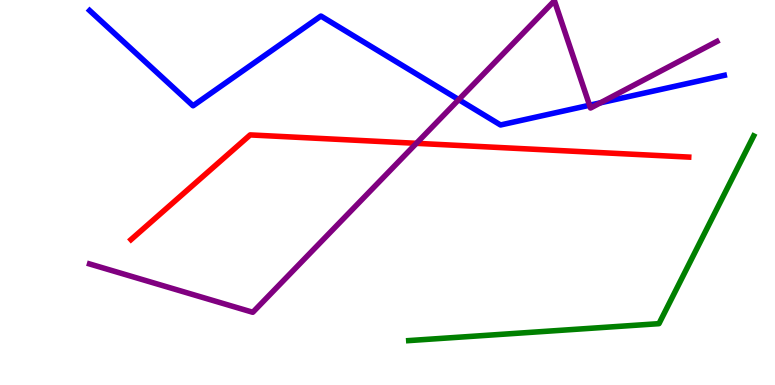[{'lines': ['blue', 'red'], 'intersections': []}, {'lines': ['green', 'red'], 'intersections': []}, {'lines': ['purple', 'red'], 'intersections': [{'x': 5.37, 'y': 6.28}]}, {'lines': ['blue', 'green'], 'intersections': []}, {'lines': ['blue', 'purple'], 'intersections': [{'x': 5.92, 'y': 7.41}, {'x': 7.61, 'y': 7.27}, {'x': 7.75, 'y': 7.33}]}, {'lines': ['green', 'purple'], 'intersections': []}]